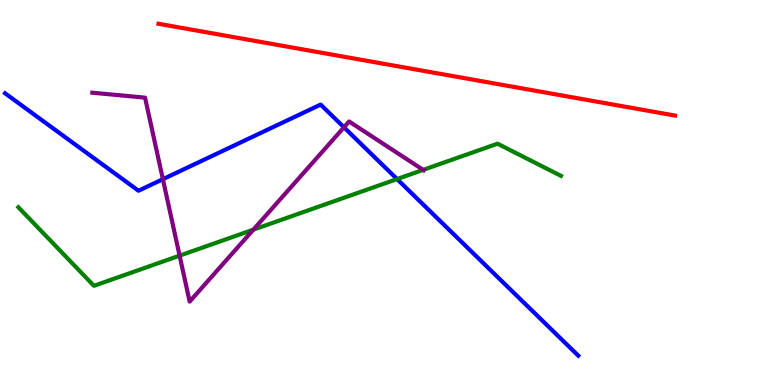[{'lines': ['blue', 'red'], 'intersections': []}, {'lines': ['green', 'red'], 'intersections': []}, {'lines': ['purple', 'red'], 'intersections': []}, {'lines': ['blue', 'green'], 'intersections': [{'x': 5.12, 'y': 5.35}]}, {'lines': ['blue', 'purple'], 'intersections': [{'x': 2.1, 'y': 5.35}, {'x': 4.44, 'y': 6.69}]}, {'lines': ['green', 'purple'], 'intersections': [{'x': 2.32, 'y': 3.36}, {'x': 3.27, 'y': 4.03}, {'x': 5.46, 'y': 5.59}]}]